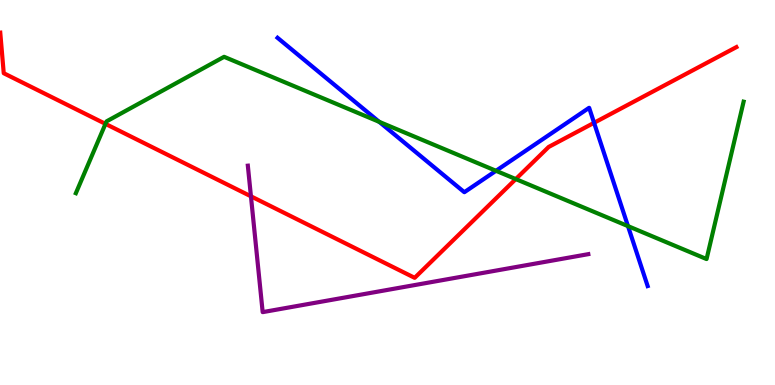[{'lines': ['blue', 'red'], 'intersections': [{'x': 7.67, 'y': 6.81}]}, {'lines': ['green', 'red'], 'intersections': [{'x': 1.36, 'y': 6.78}, {'x': 6.66, 'y': 5.35}]}, {'lines': ['purple', 'red'], 'intersections': [{'x': 3.24, 'y': 4.9}]}, {'lines': ['blue', 'green'], 'intersections': [{'x': 4.89, 'y': 6.84}, {'x': 6.4, 'y': 5.56}, {'x': 8.1, 'y': 4.13}]}, {'lines': ['blue', 'purple'], 'intersections': []}, {'lines': ['green', 'purple'], 'intersections': []}]